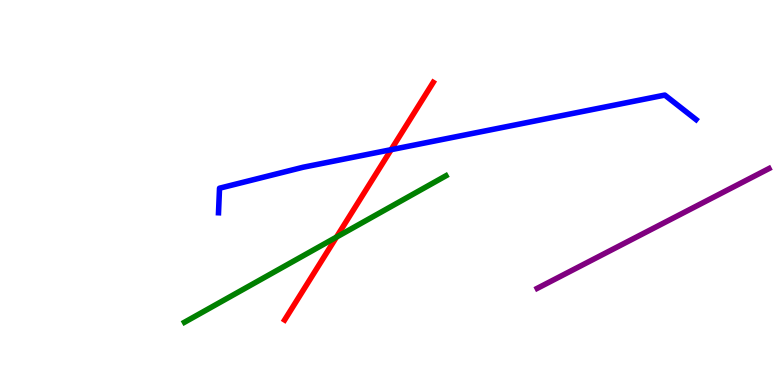[{'lines': ['blue', 'red'], 'intersections': [{'x': 5.05, 'y': 6.11}]}, {'lines': ['green', 'red'], 'intersections': [{'x': 4.34, 'y': 3.84}]}, {'lines': ['purple', 'red'], 'intersections': []}, {'lines': ['blue', 'green'], 'intersections': []}, {'lines': ['blue', 'purple'], 'intersections': []}, {'lines': ['green', 'purple'], 'intersections': []}]